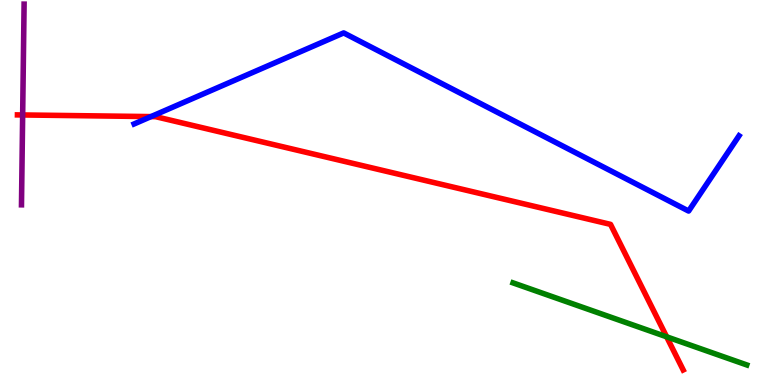[{'lines': ['blue', 'red'], 'intersections': [{'x': 1.95, 'y': 6.97}]}, {'lines': ['green', 'red'], 'intersections': [{'x': 8.6, 'y': 1.25}]}, {'lines': ['purple', 'red'], 'intersections': [{'x': 0.292, 'y': 7.01}]}, {'lines': ['blue', 'green'], 'intersections': []}, {'lines': ['blue', 'purple'], 'intersections': []}, {'lines': ['green', 'purple'], 'intersections': []}]